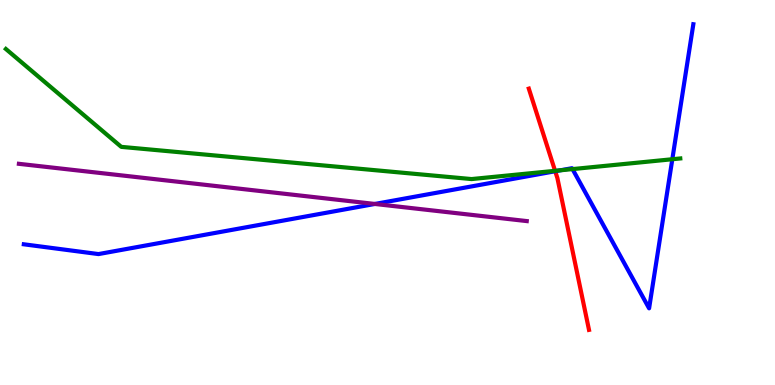[{'lines': ['blue', 'red'], 'intersections': [{'x': 7.16, 'y': 5.55}]}, {'lines': ['green', 'red'], 'intersections': [{'x': 7.16, 'y': 5.56}]}, {'lines': ['purple', 'red'], 'intersections': []}, {'lines': ['blue', 'green'], 'intersections': [{'x': 7.23, 'y': 5.58}, {'x': 7.39, 'y': 5.61}, {'x': 8.68, 'y': 5.86}]}, {'lines': ['blue', 'purple'], 'intersections': [{'x': 4.84, 'y': 4.7}]}, {'lines': ['green', 'purple'], 'intersections': []}]